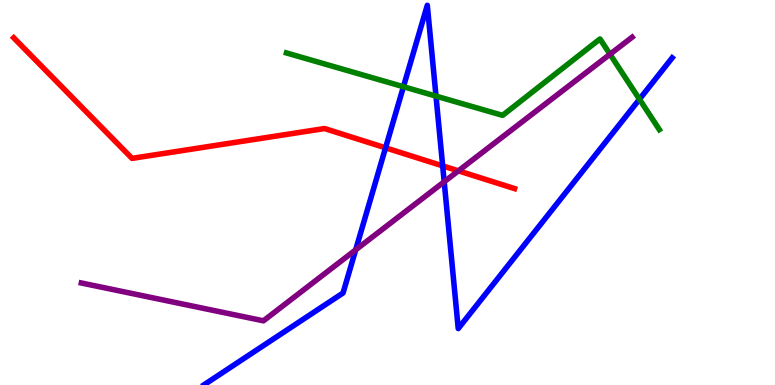[{'lines': ['blue', 'red'], 'intersections': [{'x': 4.97, 'y': 6.16}, {'x': 5.71, 'y': 5.69}]}, {'lines': ['green', 'red'], 'intersections': []}, {'lines': ['purple', 'red'], 'intersections': [{'x': 5.91, 'y': 5.56}]}, {'lines': ['blue', 'green'], 'intersections': [{'x': 5.21, 'y': 7.75}, {'x': 5.63, 'y': 7.5}, {'x': 8.25, 'y': 7.42}]}, {'lines': ['blue', 'purple'], 'intersections': [{'x': 4.59, 'y': 3.51}, {'x': 5.73, 'y': 5.28}]}, {'lines': ['green', 'purple'], 'intersections': [{'x': 7.87, 'y': 8.59}]}]